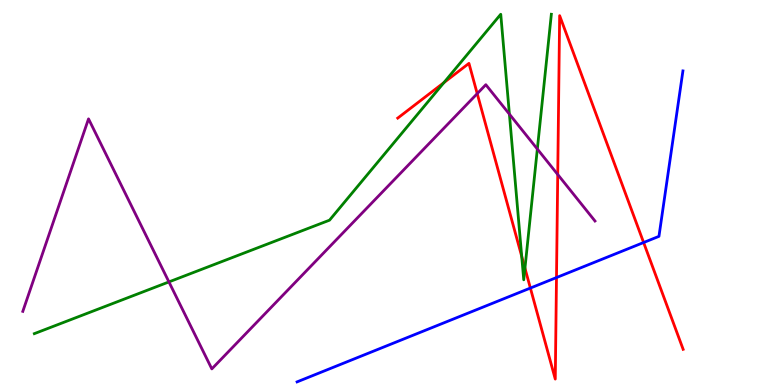[{'lines': ['blue', 'red'], 'intersections': [{'x': 6.84, 'y': 2.52}, {'x': 7.18, 'y': 2.79}, {'x': 8.3, 'y': 3.7}]}, {'lines': ['green', 'red'], 'intersections': [{'x': 5.73, 'y': 7.85}, {'x': 6.73, 'y': 3.34}, {'x': 6.77, 'y': 3.03}]}, {'lines': ['purple', 'red'], 'intersections': [{'x': 6.16, 'y': 7.57}, {'x': 7.2, 'y': 5.47}]}, {'lines': ['blue', 'green'], 'intersections': []}, {'lines': ['blue', 'purple'], 'intersections': []}, {'lines': ['green', 'purple'], 'intersections': [{'x': 2.18, 'y': 2.68}, {'x': 6.57, 'y': 7.04}, {'x': 6.93, 'y': 6.13}]}]